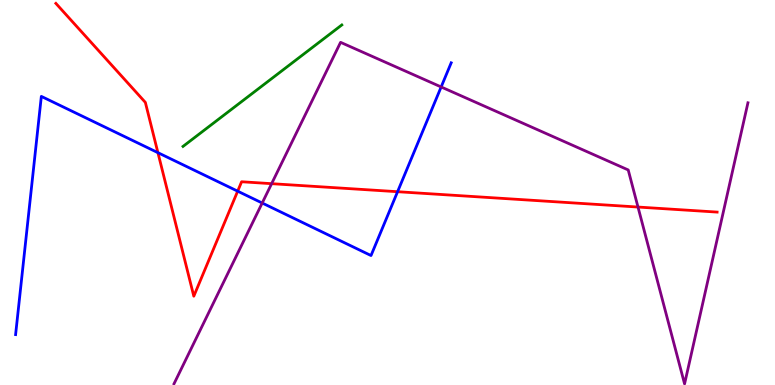[{'lines': ['blue', 'red'], 'intersections': [{'x': 2.04, 'y': 6.03}, {'x': 3.07, 'y': 5.03}, {'x': 5.13, 'y': 5.02}]}, {'lines': ['green', 'red'], 'intersections': []}, {'lines': ['purple', 'red'], 'intersections': [{'x': 3.5, 'y': 5.23}, {'x': 8.23, 'y': 4.62}]}, {'lines': ['blue', 'green'], 'intersections': []}, {'lines': ['blue', 'purple'], 'intersections': [{'x': 3.38, 'y': 4.73}, {'x': 5.69, 'y': 7.74}]}, {'lines': ['green', 'purple'], 'intersections': []}]